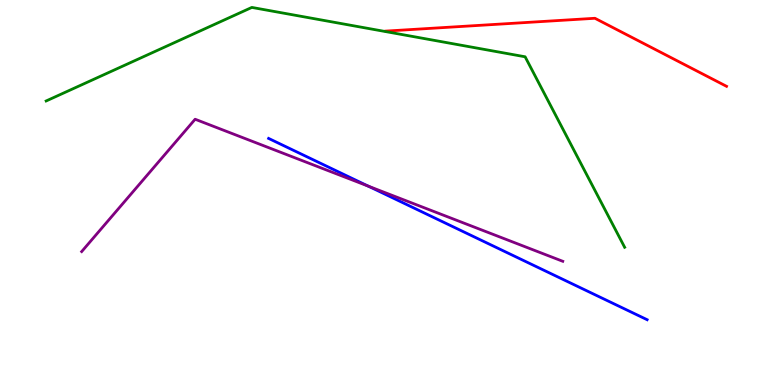[{'lines': ['blue', 'red'], 'intersections': []}, {'lines': ['green', 'red'], 'intersections': []}, {'lines': ['purple', 'red'], 'intersections': []}, {'lines': ['blue', 'green'], 'intersections': []}, {'lines': ['blue', 'purple'], 'intersections': [{'x': 4.75, 'y': 5.17}]}, {'lines': ['green', 'purple'], 'intersections': []}]